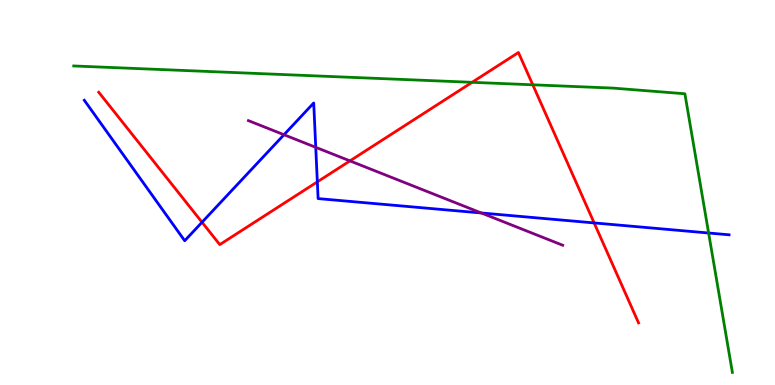[{'lines': ['blue', 'red'], 'intersections': [{'x': 2.61, 'y': 4.23}, {'x': 4.09, 'y': 5.28}, {'x': 7.67, 'y': 4.21}]}, {'lines': ['green', 'red'], 'intersections': [{'x': 6.09, 'y': 7.86}, {'x': 6.87, 'y': 7.8}]}, {'lines': ['purple', 'red'], 'intersections': [{'x': 4.52, 'y': 5.82}]}, {'lines': ['blue', 'green'], 'intersections': [{'x': 9.14, 'y': 3.95}]}, {'lines': ['blue', 'purple'], 'intersections': [{'x': 3.66, 'y': 6.5}, {'x': 4.07, 'y': 6.17}, {'x': 6.21, 'y': 4.47}]}, {'lines': ['green', 'purple'], 'intersections': []}]